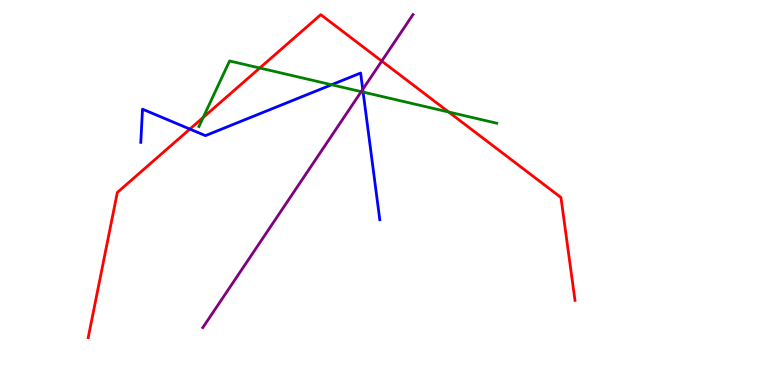[{'lines': ['blue', 'red'], 'intersections': [{'x': 2.45, 'y': 6.65}]}, {'lines': ['green', 'red'], 'intersections': [{'x': 2.62, 'y': 6.95}, {'x': 3.35, 'y': 8.23}, {'x': 5.79, 'y': 7.09}]}, {'lines': ['purple', 'red'], 'intersections': [{'x': 4.93, 'y': 8.41}]}, {'lines': ['blue', 'green'], 'intersections': [{'x': 4.28, 'y': 7.8}, {'x': 4.69, 'y': 7.61}]}, {'lines': ['blue', 'purple'], 'intersections': [{'x': 4.68, 'y': 7.68}]}, {'lines': ['green', 'purple'], 'intersections': [{'x': 4.66, 'y': 7.62}]}]